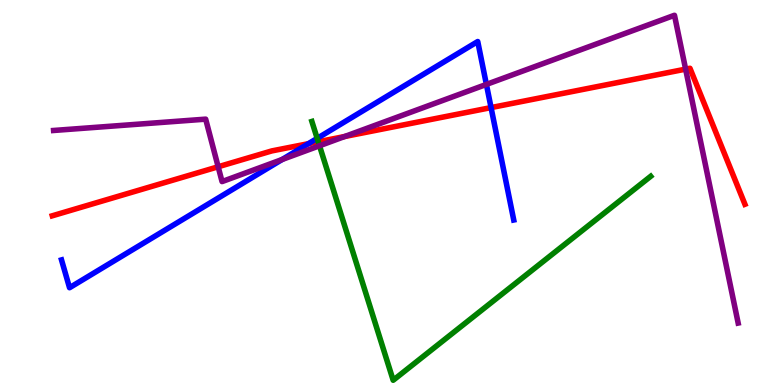[{'lines': ['blue', 'red'], 'intersections': [{'x': 3.98, 'y': 6.27}, {'x': 6.34, 'y': 7.21}]}, {'lines': ['green', 'red'], 'intersections': [{'x': 4.11, 'y': 6.32}]}, {'lines': ['purple', 'red'], 'intersections': [{'x': 2.82, 'y': 5.67}, {'x': 4.45, 'y': 6.45}, {'x': 8.85, 'y': 8.2}]}, {'lines': ['blue', 'green'], 'intersections': [{'x': 4.09, 'y': 6.41}]}, {'lines': ['blue', 'purple'], 'intersections': [{'x': 3.64, 'y': 5.86}, {'x': 6.28, 'y': 7.81}]}, {'lines': ['green', 'purple'], 'intersections': [{'x': 4.12, 'y': 6.21}]}]